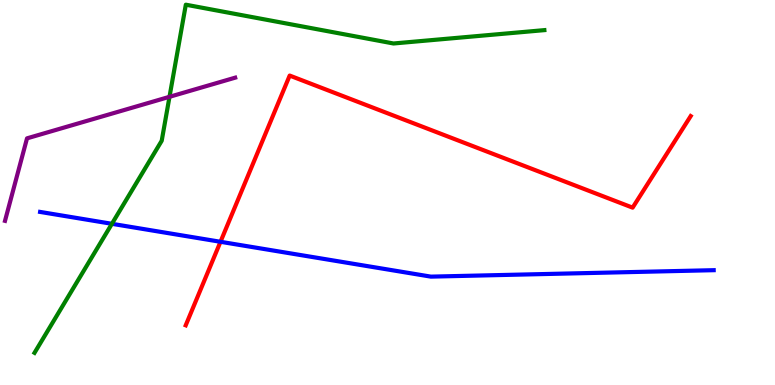[{'lines': ['blue', 'red'], 'intersections': [{'x': 2.85, 'y': 3.72}]}, {'lines': ['green', 'red'], 'intersections': []}, {'lines': ['purple', 'red'], 'intersections': []}, {'lines': ['blue', 'green'], 'intersections': [{'x': 1.44, 'y': 4.19}]}, {'lines': ['blue', 'purple'], 'intersections': []}, {'lines': ['green', 'purple'], 'intersections': [{'x': 2.19, 'y': 7.49}]}]